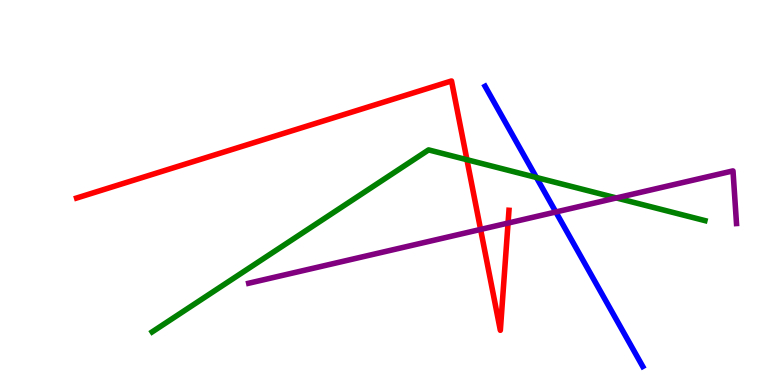[{'lines': ['blue', 'red'], 'intersections': []}, {'lines': ['green', 'red'], 'intersections': [{'x': 6.02, 'y': 5.85}]}, {'lines': ['purple', 'red'], 'intersections': [{'x': 6.2, 'y': 4.04}, {'x': 6.56, 'y': 4.21}]}, {'lines': ['blue', 'green'], 'intersections': [{'x': 6.92, 'y': 5.39}]}, {'lines': ['blue', 'purple'], 'intersections': [{'x': 7.17, 'y': 4.49}]}, {'lines': ['green', 'purple'], 'intersections': [{'x': 7.95, 'y': 4.86}]}]